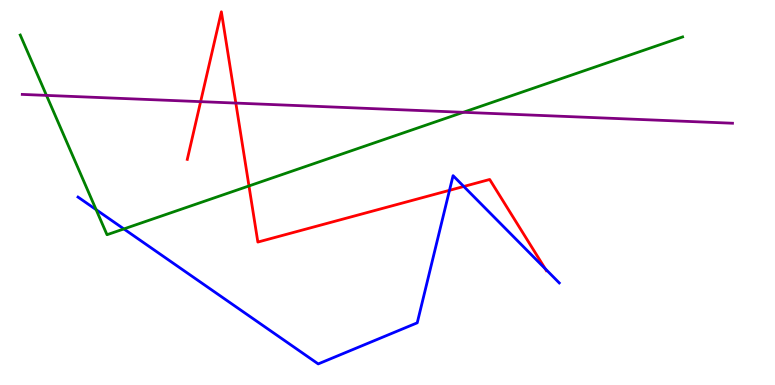[{'lines': ['blue', 'red'], 'intersections': [{'x': 5.8, 'y': 5.06}, {'x': 5.98, 'y': 5.16}, {'x': 7.03, 'y': 3.02}]}, {'lines': ['green', 'red'], 'intersections': [{'x': 3.21, 'y': 5.17}]}, {'lines': ['purple', 'red'], 'intersections': [{'x': 2.59, 'y': 7.36}, {'x': 3.04, 'y': 7.32}]}, {'lines': ['blue', 'green'], 'intersections': [{'x': 1.24, 'y': 4.55}, {'x': 1.6, 'y': 4.05}]}, {'lines': ['blue', 'purple'], 'intersections': []}, {'lines': ['green', 'purple'], 'intersections': [{'x': 0.6, 'y': 7.52}, {'x': 5.98, 'y': 7.08}]}]